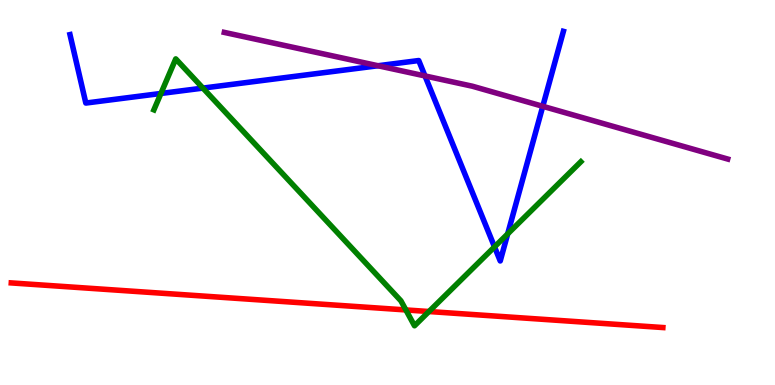[{'lines': ['blue', 'red'], 'intersections': []}, {'lines': ['green', 'red'], 'intersections': [{'x': 5.24, 'y': 1.95}, {'x': 5.53, 'y': 1.91}]}, {'lines': ['purple', 'red'], 'intersections': []}, {'lines': ['blue', 'green'], 'intersections': [{'x': 2.08, 'y': 7.57}, {'x': 2.62, 'y': 7.71}, {'x': 6.38, 'y': 3.59}, {'x': 6.55, 'y': 3.92}]}, {'lines': ['blue', 'purple'], 'intersections': [{'x': 4.88, 'y': 8.29}, {'x': 5.48, 'y': 8.03}, {'x': 7.0, 'y': 7.24}]}, {'lines': ['green', 'purple'], 'intersections': []}]